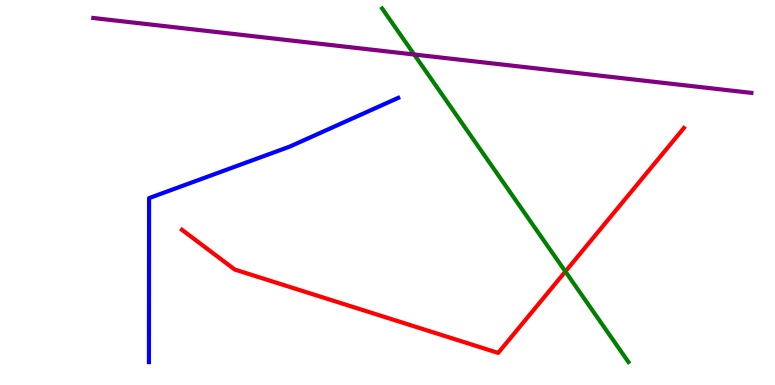[{'lines': ['blue', 'red'], 'intersections': []}, {'lines': ['green', 'red'], 'intersections': [{'x': 7.3, 'y': 2.95}]}, {'lines': ['purple', 'red'], 'intersections': []}, {'lines': ['blue', 'green'], 'intersections': []}, {'lines': ['blue', 'purple'], 'intersections': []}, {'lines': ['green', 'purple'], 'intersections': [{'x': 5.34, 'y': 8.58}]}]